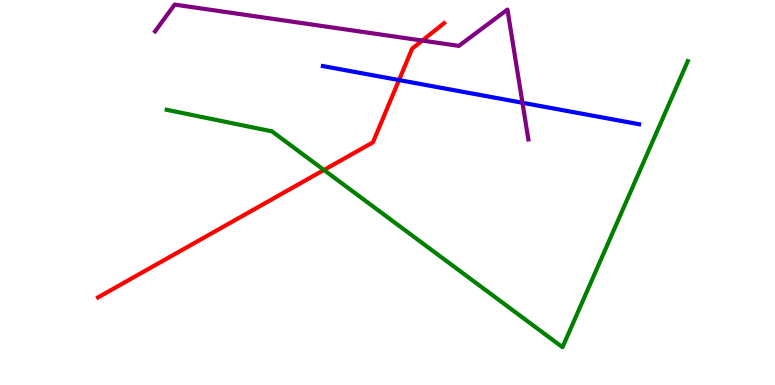[{'lines': ['blue', 'red'], 'intersections': [{'x': 5.15, 'y': 7.92}]}, {'lines': ['green', 'red'], 'intersections': [{'x': 4.18, 'y': 5.58}]}, {'lines': ['purple', 'red'], 'intersections': [{'x': 5.45, 'y': 8.95}]}, {'lines': ['blue', 'green'], 'intersections': []}, {'lines': ['blue', 'purple'], 'intersections': [{'x': 6.74, 'y': 7.33}]}, {'lines': ['green', 'purple'], 'intersections': []}]